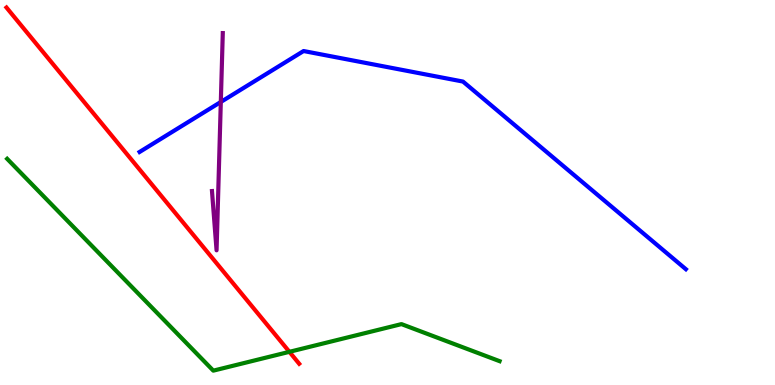[{'lines': ['blue', 'red'], 'intersections': []}, {'lines': ['green', 'red'], 'intersections': [{'x': 3.73, 'y': 0.862}]}, {'lines': ['purple', 'red'], 'intersections': []}, {'lines': ['blue', 'green'], 'intersections': []}, {'lines': ['blue', 'purple'], 'intersections': [{'x': 2.85, 'y': 7.35}]}, {'lines': ['green', 'purple'], 'intersections': []}]